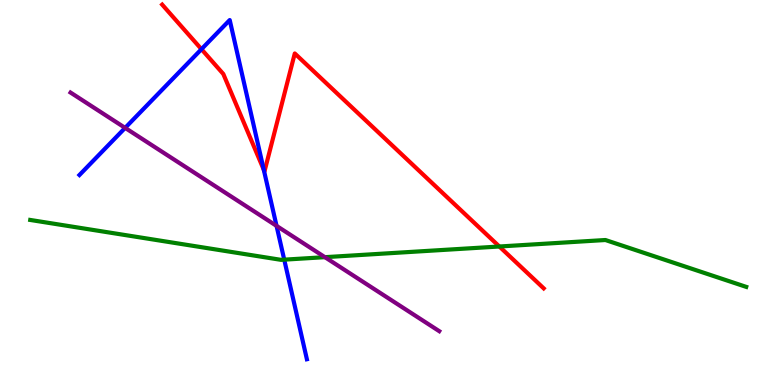[{'lines': ['blue', 'red'], 'intersections': [{'x': 2.6, 'y': 8.72}, {'x': 3.4, 'y': 5.59}]}, {'lines': ['green', 'red'], 'intersections': [{'x': 6.44, 'y': 3.6}]}, {'lines': ['purple', 'red'], 'intersections': []}, {'lines': ['blue', 'green'], 'intersections': [{'x': 3.67, 'y': 3.26}]}, {'lines': ['blue', 'purple'], 'intersections': [{'x': 1.61, 'y': 6.68}, {'x': 3.57, 'y': 4.13}]}, {'lines': ['green', 'purple'], 'intersections': [{'x': 4.19, 'y': 3.32}]}]